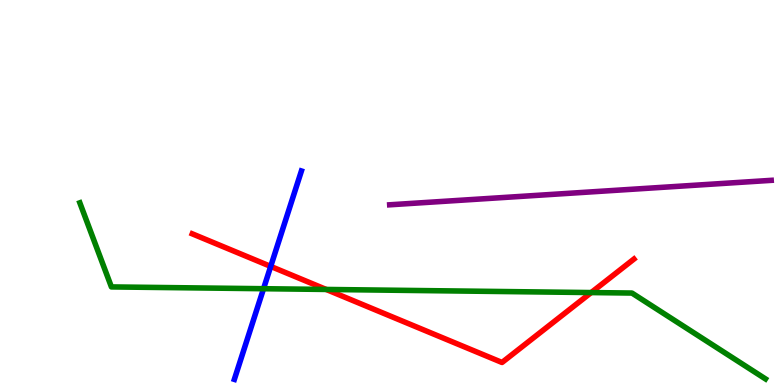[{'lines': ['blue', 'red'], 'intersections': [{'x': 3.49, 'y': 3.08}]}, {'lines': ['green', 'red'], 'intersections': [{'x': 4.21, 'y': 2.48}, {'x': 7.63, 'y': 2.4}]}, {'lines': ['purple', 'red'], 'intersections': []}, {'lines': ['blue', 'green'], 'intersections': [{'x': 3.4, 'y': 2.5}]}, {'lines': ['blue', 'purple'], 'intersections': []}, {'lines': ['green', 'purple'], 'intersections': []}]